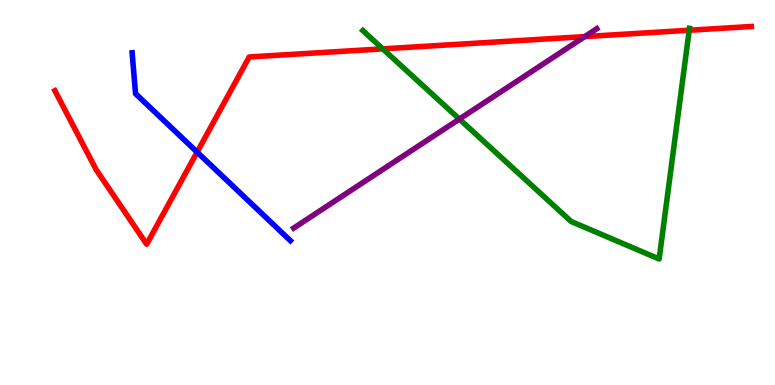[{'lines': ['blue', 'red'], 'intersections': [{'x': 2.54, 'y': 6.05}]}, {'lines': ['green', 'red'], 'intersections': [{'x': 4.94, 'y': 8.73}, {'x': 8.89, 'y': 9.21}]}, {'lines': ['purple', 'red'], 'intersections': [{'x': 7.55, 'y': 9.05}]}, {'lines': ['blue', 'green'], 'intersections': []}, {'lines': ['blue', 'purple'], 'intersections': []}, {'lines': ['green', 'purple'], 'intersections': [{'x': 5.93, 'y': 6.91}]}]